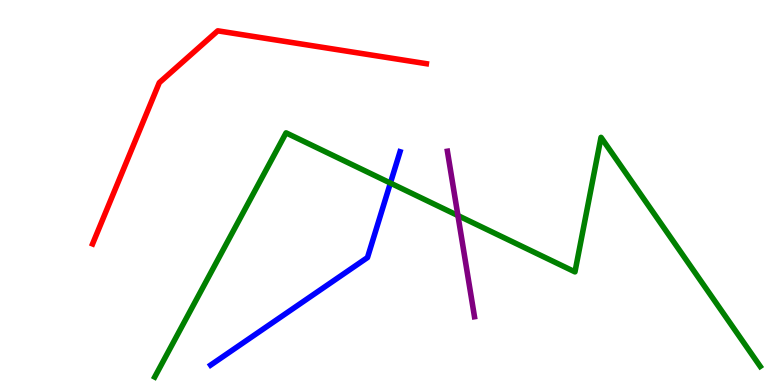[{'lines': ['blue', 'red'], 'intersections': []}, {'lines': ['green', 'red'], 'intersections': []}, {'lines': ['purple', 'red'], 'intersections': []}, {'lines': ['blue', 'green'], 'intersections': [{'x': 5.04, 'y': 5.25}]}, {'lines': ['blue', 'purple'], 'intersections': []}, {'lines': ['green', 'purple'], 'intersections': [{'x': 5.91, 'y': 4.4}]}]